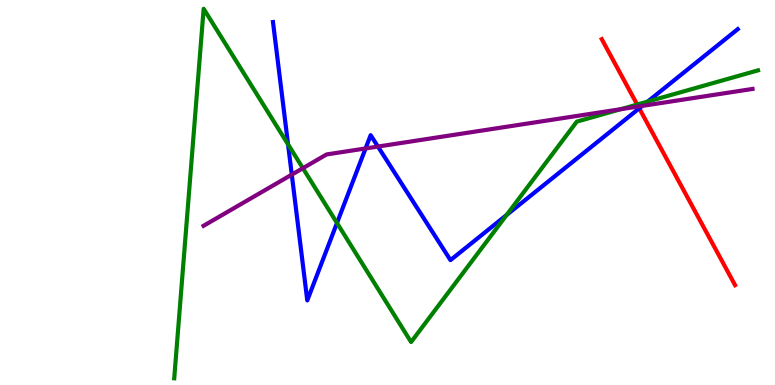[{'lines': ['blue', 'red'], 'intersections': [{'x': 8.25, 'y': 7.19}]}, {'lines': ['green', 'red'], 'intersections': [{'x': 8.22, 'y': 7.28}]}, {'lines': ['purple', 'red'], 'intersections': [{'x': 8.24, 'y': 7.23}]}, {'lines': ['blue', 'green'], 'intersections': [{'x': 3.72, 'y': 6.25}, {'x': 4.35, 'y': 4.21}, {'x': 6.54, 'y': 4.42}, {'x': 8.36, 'y': 7.36}]}, {'lines': ['blue', 'purple'], 'intersections': [{'x': 3.76, 'y': 5.46}, {'x': 4.72, 'y': 6.14}, {'x': 4.88, 'y': 6.19}, {'x': 8.29, 'y': 7.25}]}, {'lines': ['green', 'purple'], 'intersections': [{'x': 3.91, 'y': 5.63}, {'x': 8.01, 'y': 7.16}]}]